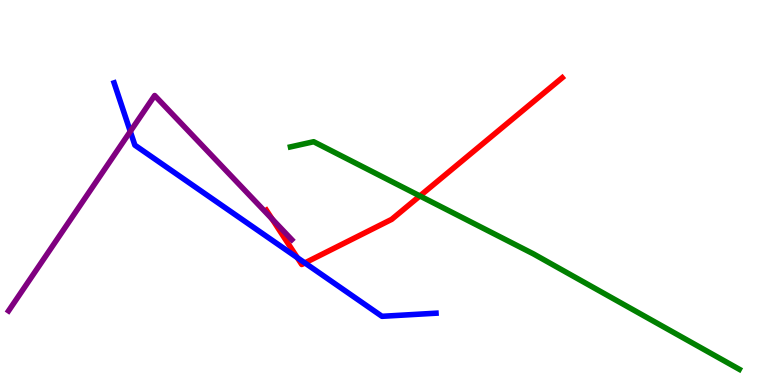[{'lines': ['blue', 'red'], 'intersections': [{'x': 3.84, 'y': 3.31}, {'x': 3.93, 'y': 3.17}]}, {'lines': ['green', 'red'], 'intersections': [{'x': 5.42, 'y': 4.91}]}, {'lines': ['purple', 'red'], 'intersections': [{'x': 3.51, 'y': 4.31}]}, {'lines': ['blue', 'green'], 'intersections': []}, {'lines': ['blue', 'purple'], 'intersections': [{'x': 1.68, 'y': 6.59}]}, {'lines': ['green', 'purple'], 'intersections': []}]